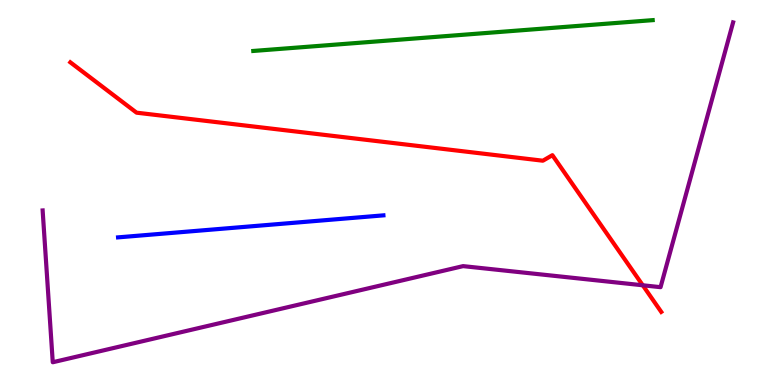[{'lines': ['blue', 'red'], 'intersections': []}, {'lines': ['green', 'red'], 'intersections': []}, {'lines': ['purple', 'red'], 'intersections': [{'x': 8.29, 'y': 2.59}]}, {'lines': ['blue', 'green'], 'intersections': []}, {'lines': ['blue', 'purple'], 'intersections': []}, {'lines': ['green', 'purple'], 'intersections': []}]